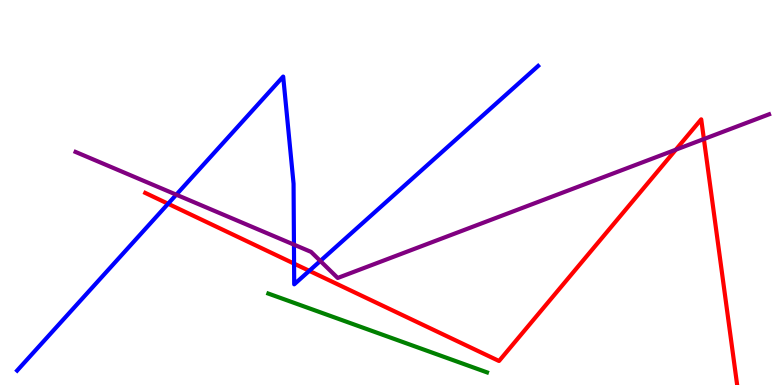[{'lines': ['blue', 'red'], 'intersections': [{'x': 2.17, 'y': 4.71}, {'x': 3.79, 'y': 3.15}, {'x': 3.99, 'y': 2.97}]}, {'lines': ['green', 'red'], 'intersections': []}, {'lines': ['purple', 'red'], 'intersections': [{'x': 8.72, 'y': 6.11}, {'x': 9.08, 'y': 6.39}]}, {'lines': ['blue', 'green'], 'intersections': []}, {'lines': ['blue', 'purple'], 'intersections': [{'x': 2.27, 'y': 4.94}, {'x': 3.79, 'y': 3.65}, {'x': 4.13, 'y': 3.22}]}, {'lines': ['green', 'purple'], 'intersections': []}]